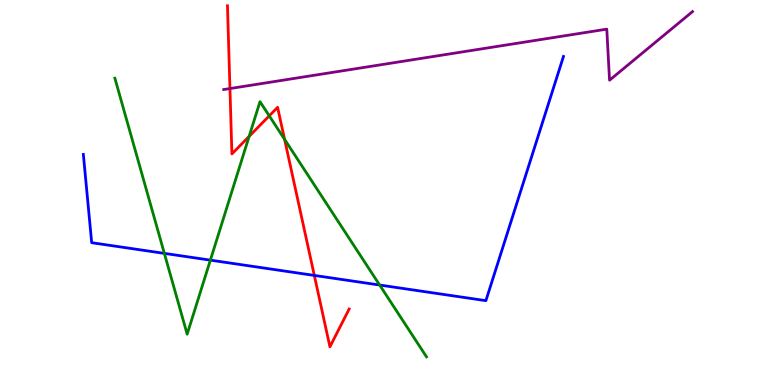[{'lines': ['blue', 'red'], 'intersections': [{'x': 4.06, 'y': 2.85}]}, {'lines': ['green', 'red'], 'intersections': [{'x': 3.21, 'y': 6.46}, {'x': 3.47, 'y': 6.99}, {'x': 3.67, 'y': 6.38}]}, {'lines': ['purple', 'red'], 'intersections': [{'x': 2.97, 'y': 7.7}]}, {'lines': ['blue', 'green'], 'intersections': [{'x': 2.12, 'y': 3.42}, {'x': 2.71, 'y': 3.24}, {'x': 4.9, 'y': 2.6}]}, {'lines': ['blue', 'purple'], 'intersections': []}, {'lines': ['green', 'purple'], 'intersections': []}]